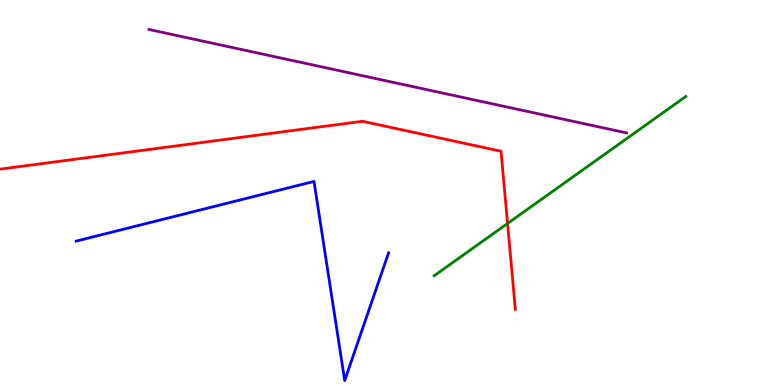[{'lines': ['blue', 'red'], 'intersections': []}, {'lines': ['green', 'red'], 'intersections': [{'x': 6.55, 'y': 4.2}]}, {'lines': ['purple', 'red'], 'intersections': []}, {'lines': ['blue', 'green'], 'intersections': []}, {'lines': ['blue', 'purple'], 'intersections': []}, {'lines': ['green', 'purple'], 'intersections': []}]